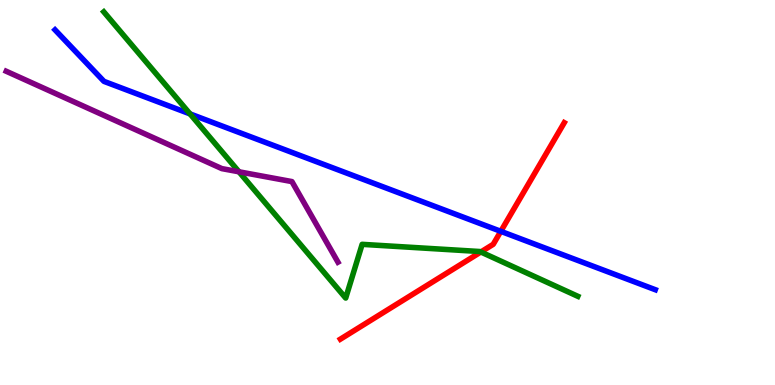[{'lines': ['blue', 'red'], 'intersections': [{'x': 6.46, 'y': 3.99}]}, {'lines': ['green', 'red'], 'intersections': [{'x': 6.2, 'y': 3.45}]}, {'lines': ['purple', 'red'], 'intersections': []}, {'lines': ['blue', 'green'], 'intersections': [{'x': 2.45, 'y': 7.04}]}, {'lines': ['blue', 'purple'], 'intersections': []}, {'lines': ['green', 'purple'], 'intersections': [{'x': 3.08, 'y': 5.54}]}]